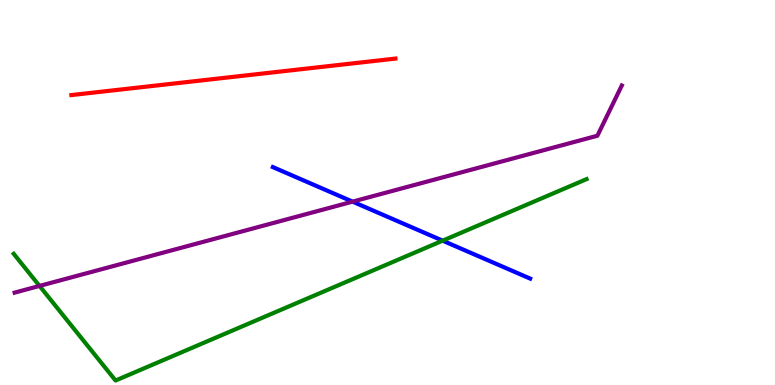[{'lines': ['blue', 'red'], 'intersections': []}, {'lines': ['green', 'red'], 'intersections': []}, {'lines': ['purple', 'red'], 'intersections': []}, {'lines': ['blue', 'green'], 'intersections': [{'x': 5.71, 'y': 3.75}]}, {'lines': ['blue', 'purple'], 'intersections': [{'x': 4.55, 'y': 4.76}]}, {'lines': ['green', 'purple'], 'intersections': [{'x': 0.51, 'y': 2.57}]}]